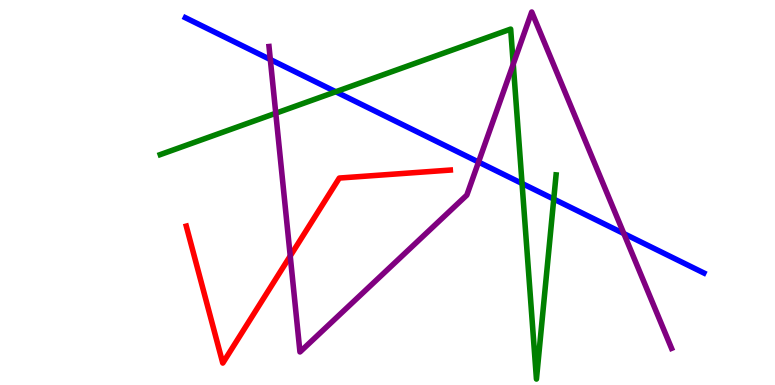[{'lines': ['blue', 'red'], 'intersections': []}, {'lines': ['green', 'red'], 'intersections': []}, {'lines': ['purple', 'red'], 'intersections': [{'x': 3.74, 'y': 3.35}]}, {'lines': ['blue', 'green'], 'intersections': [{'x': 4.33, 'y': 7.62}, {'x': 6.74, 'y': 5.23}, {'x': 7.15, 'y': 4.83}]}, {'lines': ['blue', 'purple'], 'intersections': [{'x': 3.49, 'y': 8.45}, {'x': 6.17, 'y': 5.79}, {'x': 8.05, 'y': 3.93}]}, {'lines': ['green', 'purple'], 'intersections': [{'x': 3.56, 'y': 7.06}, {'x': 6.62, 'y': 8.33}]}]